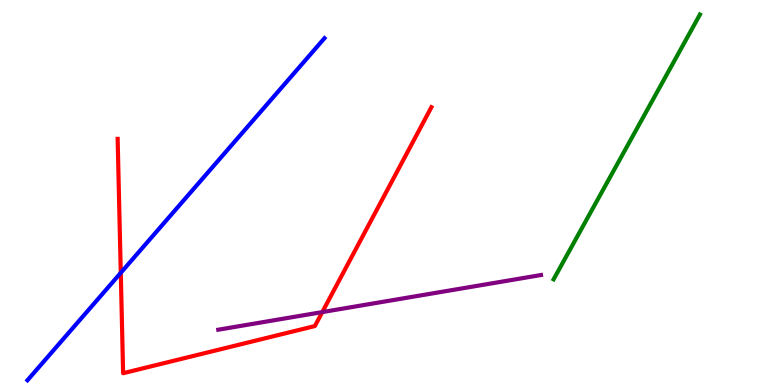[{'lines': ['blue', 'red'], 'intersections': [{'x': 1.56, 'y': 2.91}]}, {'lines': ['green', 'red'], 'intersections': []}, {'lines': ['purple', 'red'], 'intersections': [{'x': 4.16, 'y': 1.89}]}, {'lines': ['blue', 'green'], 'intersections': []}, {'lines': ['blue', 'purple'], 'intersections': []}, {'lines': ['green', 'purple'], 'intersections': []}]